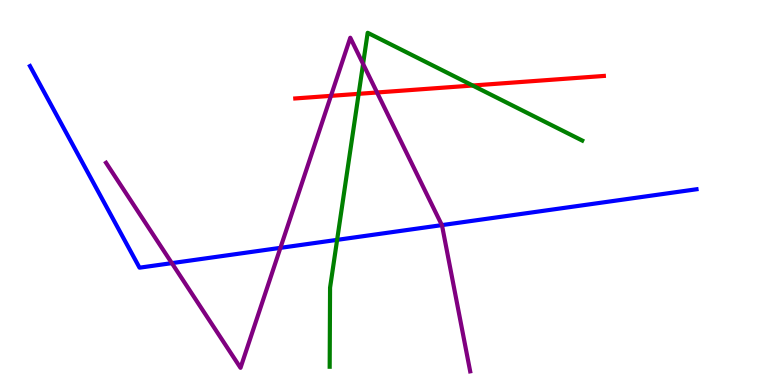[{'lines': ['blue', 'red'], 'intersections': []}, {'lines': ['green', 'red'], 'intersections': [{'x': 4.63, 'y': 7.56}, {'x': 6.1, 'y': 7.78}]}, {'lines': ['purple', 'red'], 'intersections': [{'x': 4.27, 'y': 7.51}, {'x': 4.87, 'y': 7.6}]}, {'lines': ['blue', 'green'], 'intersections': [{'x': 4.35, 'y': 3.77}]}, {'lines': ['blue', 'purple'], 'intersections': [{'x': 2.22, 'y': 3.17}, {'x': 3.62, 'y': 3.56}, {'x': 5.7, 'y': 4.15}]}, {'lines': ['green', 'purple'], 'intersections': [{'x': 4.68, 'y': 8.34}]}]